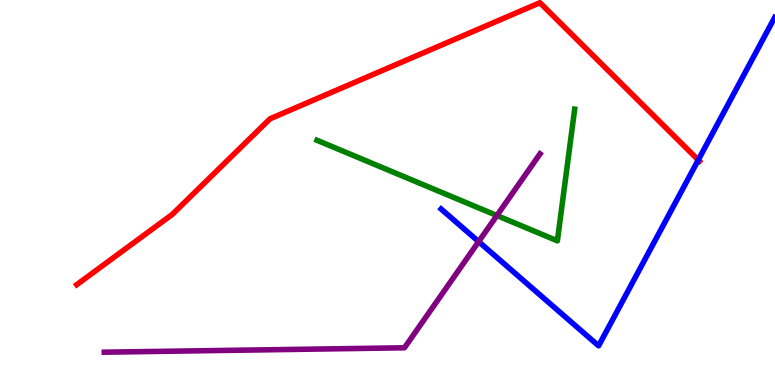[{'lines': ['blue', 'red'], 'intersections': [{'x': 9.01, 'y': 5.84}]}, {'lines': ['green', 'red'], 'intersections': []}, {'lines': ['purple', 'red'], 'intersections': []}, {'lines': ['blue', 'green'], 'intersections': []}, {'lines': ['blue', 'purple'], 'intersections': [{'x': 6.18, 'y': 3.72}]}, {'lines': ['green', 'purple'], 'intersections': [{'x': 6.41, 'y': 4.4}]}]